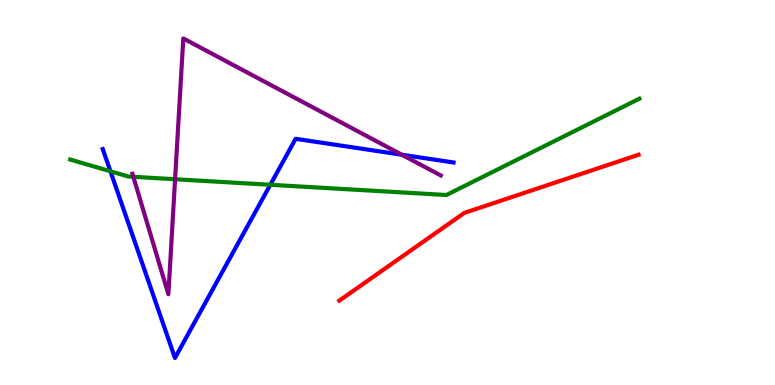[{'lines': ['blue', 'red'], 'intersections': []}, {'lines': ['green', 'red'], 'intersections': []}, {'lines': ['purple', 'red'], 'intersections': []}, {'lines': ['blue', 'green'], 'intersections': [{'x': 1.43, 'y': 5.55}, {'x': 3.49, 'y': 5.2}]}, {'lines': ['blue', 'purple'], 'intersections': [{'x': 5.19, 'y': 5.98}]}, {'lines': ['green', 'purple'], 'intersections': [{'x': 1.72, 'y': 5.41}, {'x': 2.26, 'y': 5.34}]}]